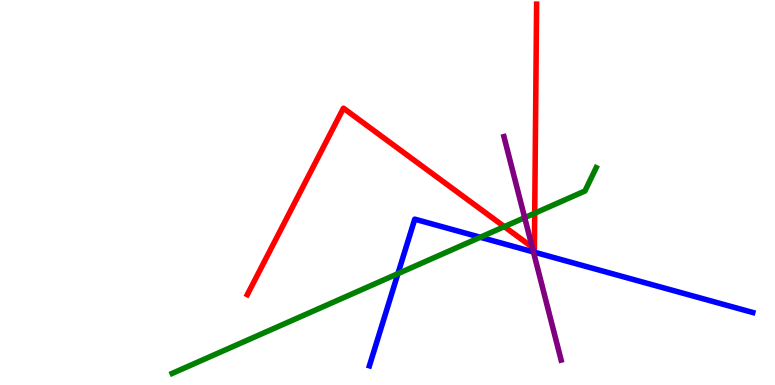[{'lines': ['blue', 'red'], 'intersections': []}, {'lines': ['green', 'red'], 'intersections': [{'x': 6.51, 'y': 4.11}, {'x': 6.9, 'y': 4.46}]}, {'lines': ['purple', 'red'], 'intersections': [{'x': 6.87, 'y': 3.58}]}, {'lines': ['blue', 'green'], 'intersections': [{'x': 5.13, 'y': 2.89}, {'x': 6.2, 'y': 3.84}]}, {'lines': ['blue', 'purple'], 'intersections': [{'x': 6.88, 'y': 3.46}]}, {'lines': ['green', 'purple'], 'intersections': [{'x': 6.77, 'y': 4.35}]}]